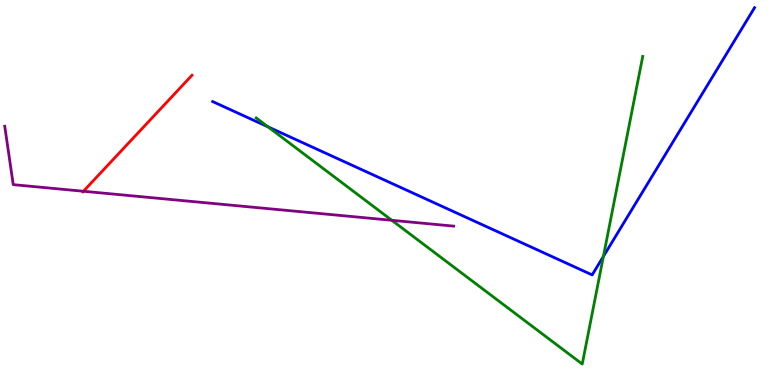[{'lines': ['blue', 'red'], 'intersections': []}, {'lines': ['green', 'red'], 'intersections': []}, {'lines': ['purple', 'red'], 'intersections': [{'x': 1.08, 'y': 5.03}]}, {'lines': ['blue', 'green'], 'intersections': [{'x': 3.46, 'y': 6.71}, {'x': 7.79, 'y': 3.34}]}, {'lines': ['blue', 'purple'], 'intersections': []}, {'lines': ['green', 'purple'], 'intersections': [{'x': 5.06, 'y': 4.28}]}]